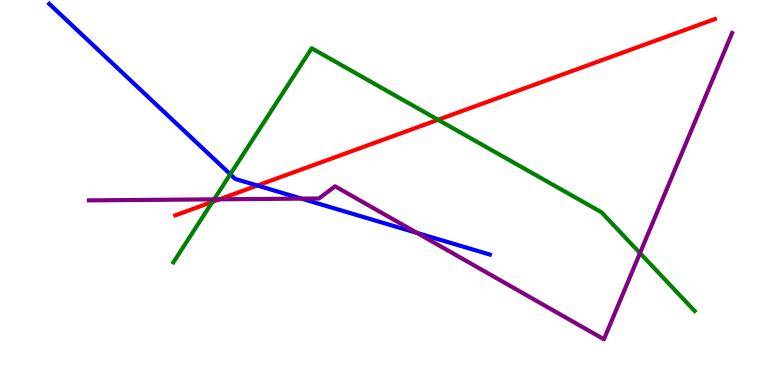[{'lines': ['blue', 'red'], 'intersections': [{'x': 3.32, 'y': 5.18}]}, {'lines': ['green', 'red'], 'intersections': [{'x': 2.74, 'y': 4.76}, {'x': 5.65, 'y': 6.89}]}, {'lines': ['purple', 'red'], 'intersections': [{'x': 2.83, 'y': 4.82}]}, {'lines': ['blue', 'green'], 'intersections': [{'x': 2.97, 'y': 5.47}]}, {'lines': ['blue', 'purple'], 'intersections': [{'x': 3.89, 'y': 4.84}, {'x': 5.38, 'y': 3.95}]}, {'lines': ['green', 'purple'], 'intersections': [{'x': 2.76, 'y': 4.82}, {'x': 8.26, 'y': 3.43}]}]